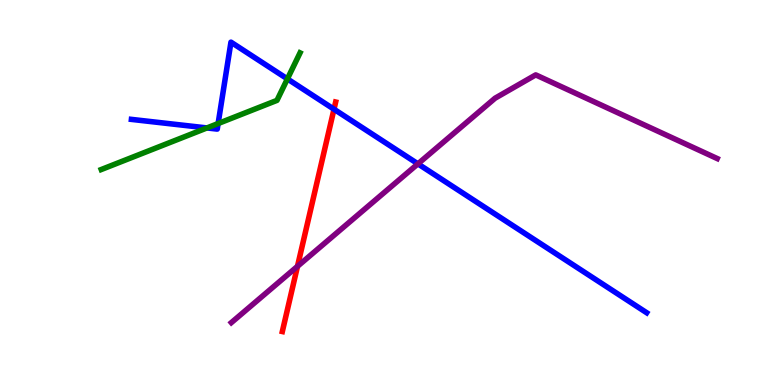[{'lines': ['blue', 'red'], 'intersections': [{'x': 4.31, 'y': 7.16}]}, {'lines': ['green', 'red'], 'intersections': []}, {'lines': ['purple', 'red'], 'intersections': [{'x': 3.84, 'y': 3.08}]}, {'lines': ['blue', 'green'], 'intersections': [{'x': 2.67, 'y': 6.68}, {'x': 2.81, 'y': 6.79}, {'x': 3.71, 'y': 7.95}]}, {'lines': ['blue', 'purple'], 'intersections': [{'x': 5.39, 'y': 5.74}]}, {'lines': ['green', 'purple'], 'intersections': []}]